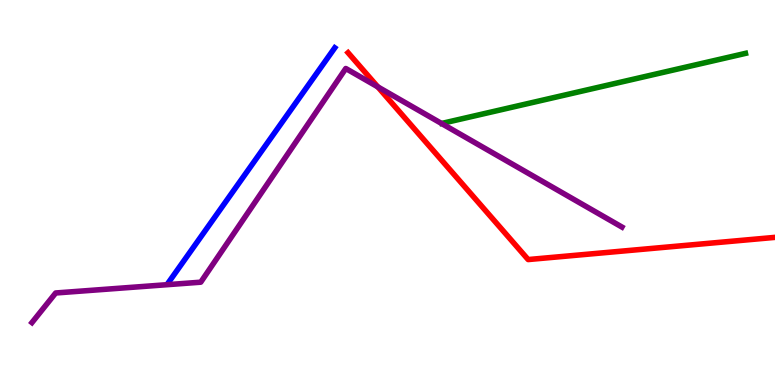[{'lines': ['blue', 'red'], 'intersections': []}, {'lines': ['green', 'red'], 'intersections': []}, {'lines': ['purple', 'red'], 'intersections': [{'x': 4.88, 'y': 7.74}]}, {'lines': ['blue', 'green'], 'intersections': []}, {'lines': ['blue', 'purple'], 'intersections': []}, {'lines': ['green', 'purple'], 'intersections': []}]